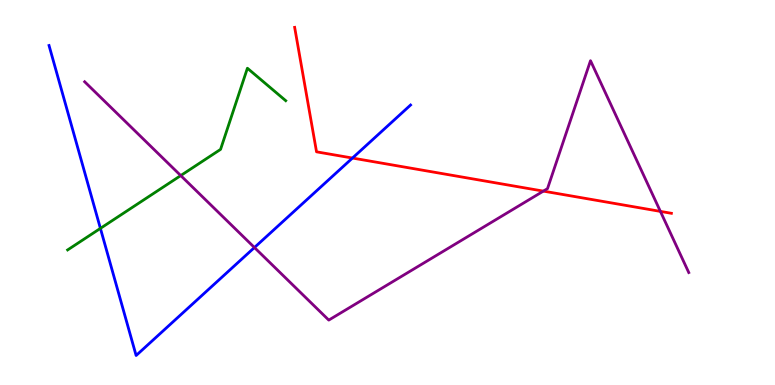[{'lines': ['blue', 'red'], 'intersections': [{'x': 4.55, 'y': 5.89}]}, {'lines': ['green', 'red'], 'intersections': []}, {'lines': ['purple', 'red'], 'intersections': [{'x': 7.01, 'y': 5.04}, {'x': 8.52, 'y': 4.51}]}, {'lines': ['blue', 'green'], 'intersections': [{'x': 1.3, 'y': 4.07}]}, {'lines': ['blue', 'purple'], 'intersections': [{'x': 3.28, 'y': 3.57}]}, {'lines': ['green', 'purple'], 'intersections': [{'x': 2.33, 'y': 5.44}]}]